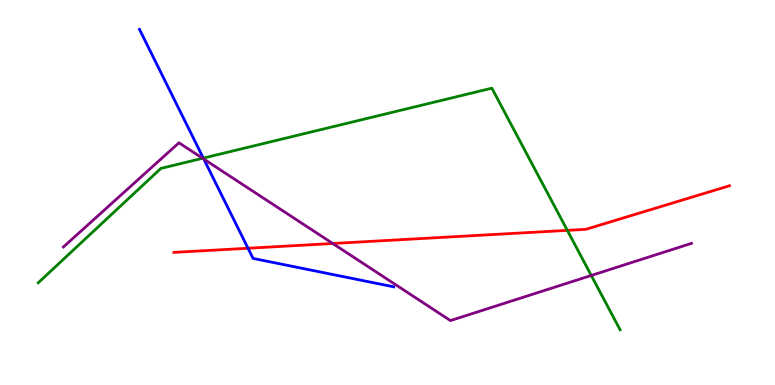[{'lines': ['blue', 'red'], 'intersections': [{'x': 3.2, 'y': 3.55}]}, {'lines': ['green', 'red'], 'intersections': [{'x': 7.32, 'y': 4.02}]}, {'lines': ['purple', 'red'], 'intersections': [{'x': 4.29, 'y': 3.68}]}, {'lines': ['blue', 'green'], 'intersections': [{'x': 2.62, 'y': 5.89}]}, {'lines': ['blue', 'purple'], 'intersections': [{'x': 2.63, 'y': 5.87}]}, {'lines': ['green', 'purple'], 'intersections': [{'x': 2.61, 'y': 5.89}, {'x': 7.63, 'y': 2.85}]}]